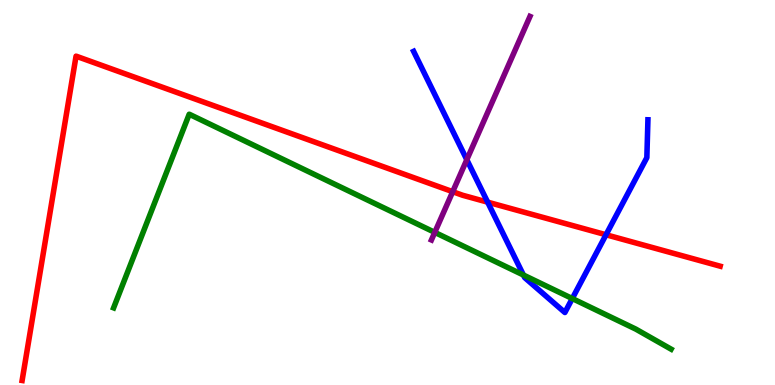[{'lines': ['blue', 'red'], 'intersections': [{'x': 6.29, 'y': 4.75}, {'x': 7.82, 'y': 3.9}]}, {'lines': ['green', 'red'], 'intersections': []}, {'lines': ['purple', 'red'], 'intersections': [{'x': 5.84, 'y': 5.02}]}, {'lines': ['blue', 'green'], 'intersections': [{'x': 6.75, 'y': 2.86}, {'x': 7.38, 'y': 2.25}]}, {'lines': ['blue', 'purple'], 'intersections': [{'x': 6.02, 'y': 5.85}]}, {'lines': ['green', 'purple'], 'intersections': [{'x': 5.61, 'y': 3.96}]}]